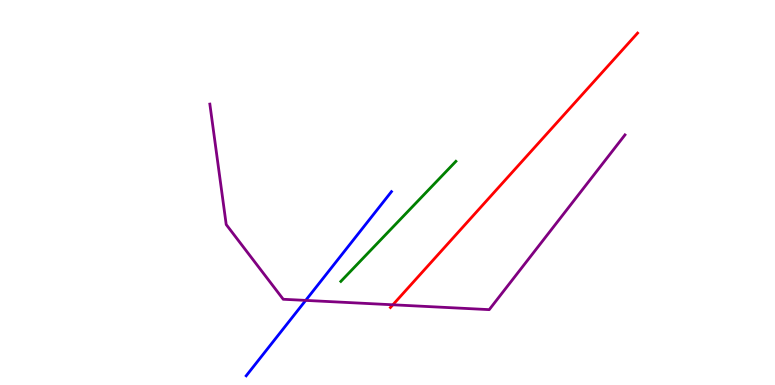[{'lines': ['blue', 'red'], 'intersections': []}, {'lines': ['green', 'red'], 'intersections': []}, {'lines': ['purple', 'red'], 'intersections': [{'x': 5.07, 'y': 2.08}]}, {'lines': ['blue', 'green'], 'intersections': []}, {'lines': ['blue', 'purple'], 'intersections': [{'x': 3.94, 'y': 2.2}]}, {'lines': ['green', 'purple'], 'intersections': []}]